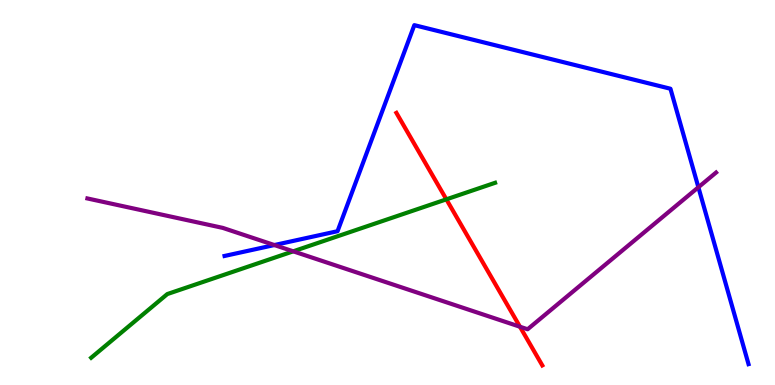[{'lines': ['blue', 'red'], 'intersections': []}, {'lines': ['green', 'red'], 'intersections': [{'x': 5.76, 'y': 4.82}]}, {'lines': ['purple', 'red'], 'intersections': [{'x': 6.71, 'y': 1.51}]}, {'lines': ['blue', 'green'], 'intersections': []}, {'lines': ['blue', 'purple'], 'intersections': [{'x': 3.54, 'y': 3.64}, {'x': 9.01, 'y': 5.14}]}, {'lines': ['green', 'purple'], 'intersections': [{'x': 3.78, 'y': 3.47}]}]